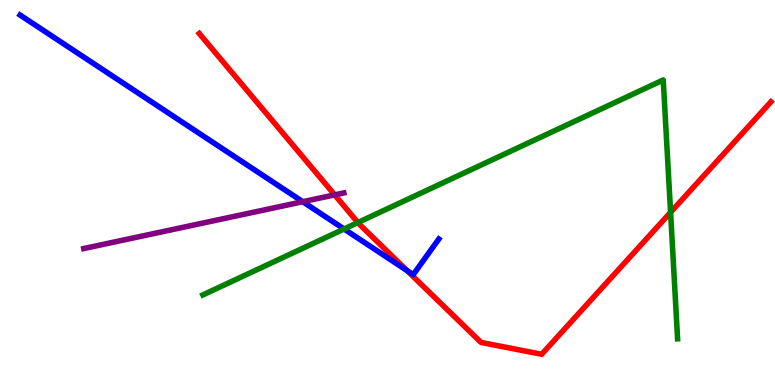[{'lines': ['blue', 'red'], 'intersections': [{'x': 5.25, 'y': 2.97}]}, {'lines': ['green', 'red'], 'intersections': [{'x': 4.62, 'y': 4.22}, {'x': 8.65, 'y': 4.48}]}, {'lines': ['purple', 'red'], 'intersections': [{'x': 4.32, 'y': 4.94}]}, {'lines': ['blue', 'green'], 'intersections': [{'x': 4.44, 'y': 4.05}]}, {'lines': ['blue', 'purple'], 'intersections': [{'x': 3.91, 'y': 4.76}]}, {'lines': ['green', 'purple'], 'intersections': []}]